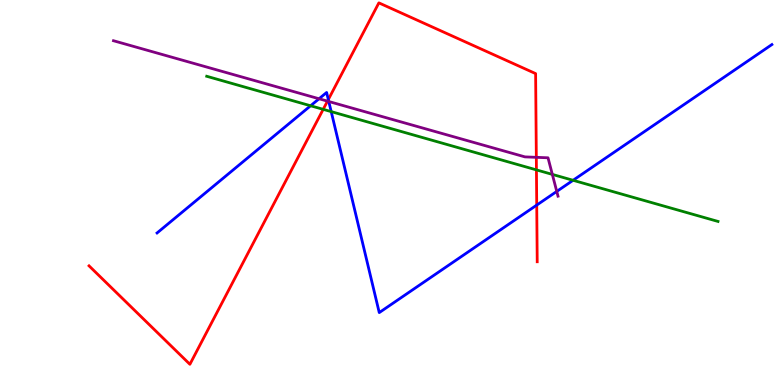[{'lines': ['blue', 'red'], 'intersections': [{'x': 4.24, 'y': 7.41}, {'x': 6.93, 'y': 4.67}]}, {'lines': ['green', 'red'], 'intersections': [{'x': 4.17, 'y': 7.16}, {'x': 6.92, 'y': 5.59}]}, {'lines': ['purple', 'red'], 'intersections': [{'x': 4.23, 'y': 7.37}, {'x': 6.92, 'y': 5.91}]}, {'lines': ['blue', 'green'], 'intersections': [{'x': 4.01, 'y': 7.25}, {'x': 4.27, 'y': 7.1}, {'x': 7.39, 'y': 5.32}]}, {'lines': ['blue', 'purple'], 'intersections': [{'x': 4.12, 'y': 7.43}, {'x': 4.24, 'y': 7.36}, {'x': 7.18, 'y': 5.03}]}, {'lines': ['green', 'purple'], 'intersections': [{'x': 7.13, 'y': 5.47}]}]